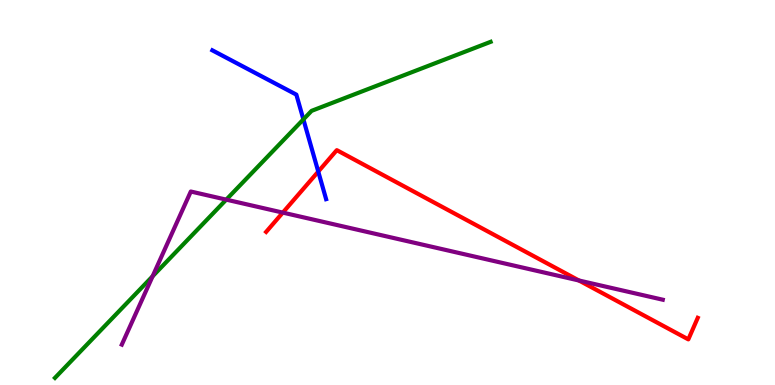[{'lines': ['blue', 'red'], 'intersections': [{'x': 4.11, 'y': 5.54}]}, {'lines': ['green', 'red'], 'intersections': []}, {'lines': ['purple', 'red'], 'intersections': [{'x': 3.65, 'y': 4.48}, {'x': 7.47, 'y': 2.71}]}, {'lines': ['blue', 'green'], 'intersections': [{'x': 3.91, 'y': 6.9}]}, {'lines': ['blue', 'purple'], 'intersections': []}, {'lines': ['green', 'purple'], 'intersections': [{'x': 1.97, 'y': 2.82}, {'x': 2.92, 'y': 4.81}]}]